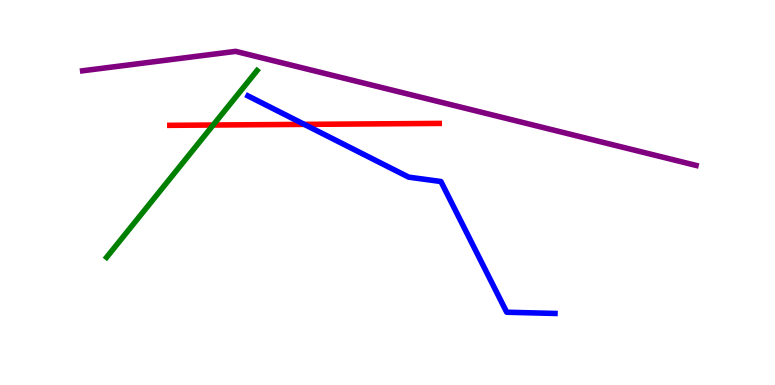[{'lines': ['blue', 'red'], 'intersections': [{'x': 3.93, 'y': 6.77}]}, {'lines': ['green', 'red'], 'intersections': [{'x': 2.75, 'y': 6.75}]}, {'lines': ['purple', 'red'], 'intersections': []}, {'lines': ['blue', 'green'], 'intersections': []}, {'lines': ['blue', 'purple'], 'intersections': []}, {'lines': ['green', 'purple'], 'intersections': []}]